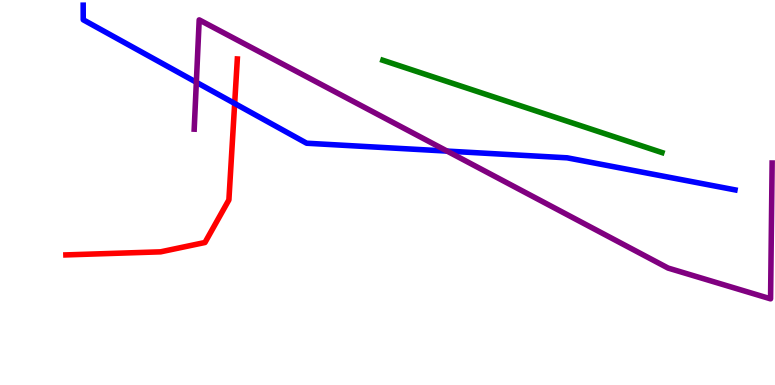[{'lines': ['blue', 'red'], 'intersections': [{'x': 3.03, 'y': 7.31}]}, {'lines': ['green', 'red'], 'intersections': []}, {'lines': ['purple', 'red'], 'intersections': []}, {'lines': ['blue', 'green'], 'intersections': []}, {'lines': ['blue', 'purple'], 'intersections': [{'x': 2.53, 'y': 7.86}, {'x': 5.77, 'y': 6.08}]}, {'lines': ['green', 'purple'], 'intersections': []}]